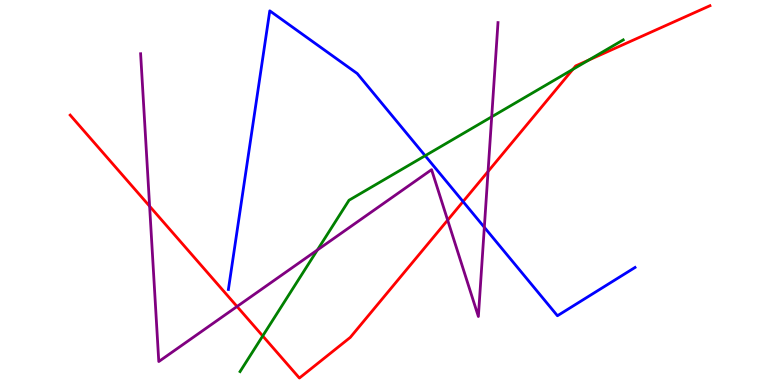[{'lines': ['blue', 'red'], 'intersections': [{'x': 5.98, 'y': 4.76}]}, {'lines': ['green', 'red'], 'intersections': [{'x': 3.39, 'y': 1.27}, {'x': 7.39, 'y': 8.2}, {'x': 7.6, 'y': 8.44}]}, {'lines': ['purple', 'red'], 'intersections': [{'x': 1.93, 'y': 4.64}, {'x': 3.06, 'y': 2.04}, {'x': 5.78, 'y': 4.28}, {'x': 6.3, 'y': 5.55}]}, {'lines': ['blue', 'green'], 'intersections': [{'x': 5.49, 'y': 5.96}]}, {'lines': ['blue', 'purple'], 'intersections': [{'x': 6.25, 'y': 4.1}]}, {'lines': ['green', 'purple'], 'intersections': [{'x': 4.1, 'y': 3.51}, {'x': 6.34, 'y': 6.97}]}]